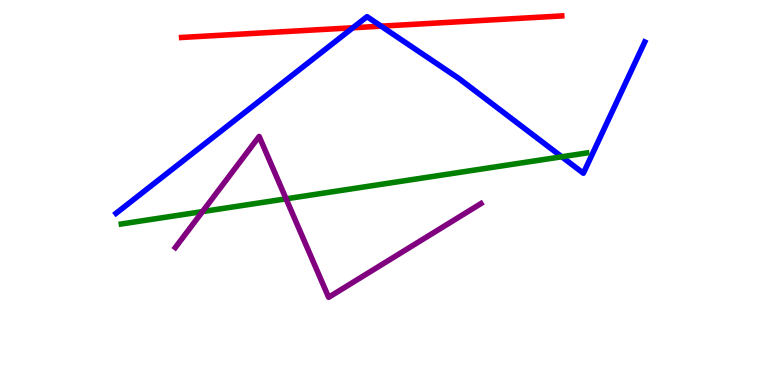[{'lines': ['blue', 'red'], 'intersections': [{'x': 4.55, 'y': 9.28}, {'x': 4.92, 'y': 9.32}]}, {'lines': ['green', 'red'], 'intersections': []}, {'lines': ['purple', 'red'], 'intersections': []}, {'lines': ['blue', 'green'], 'intersections': [{'x': 7.25, 'y': 5.93}]}, {'lines': ['blue', 'purple'], 'intersections': []}, {'lines': ['green', 'purple'], 'intersections': [{'x': 2.61, 'y': 4.5}, {'x': 3.69, 'y': 4.84}]}]